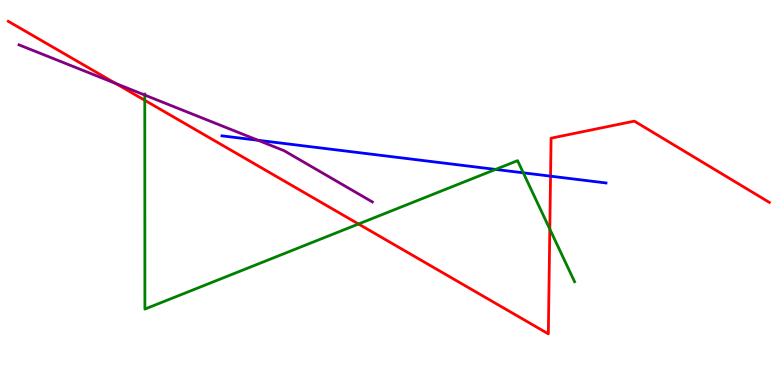[{'lines': ['blue', 'red'], 'intersections': [{'x': 7.1, 'y': 5.42}]}, {'lines': ['green', 'red'], 'intersections': [{'x': 1.87, 'y': 7.39}, {'x': 4.63, 'y': 4.18}, {'x': 7.09, 'y': 4.05}]}, {'lines': ['purple', 'red'], 'intersections': [{'x': 1.49, 'y': 7.83}]}, {'lines': ['blue', 'green'], 'intersections': [{'x': 6.39, 'y': 5.6}, {'x': 6.75, 'y': 5.51}]}, {'lines': ['blue', 'purple'], 'intersections': [{'x': 3.33, 'y': 6.36}]}, {'lines': ['green', 'purple'], 'intersections': [{'x': 1.87, 'y': 7.53}]}]